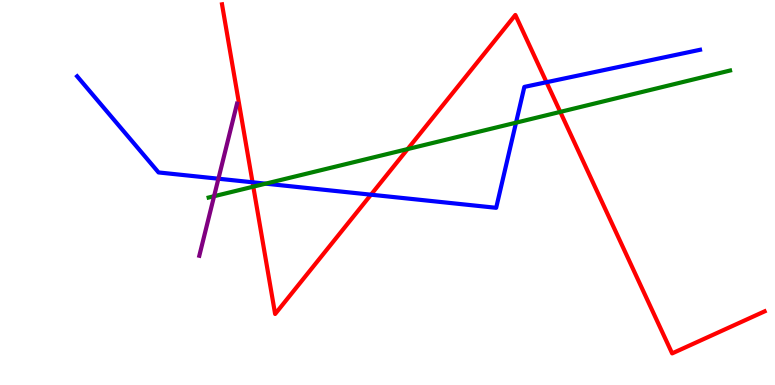[{'lines': ['blue', 'red'], 'intersections': [{'x': 3.26, 'y': 5.27}, {'x': 4.79, 'y': 4.94}, {'x': 7.05, 'y': 7.86}]}, {'lines': ['green', 'red'], 'intersections': [{'x': 3.27, 'y': 5.15}, {'x': 5.26, 'y': 6.13}, {'x': 7.23, 'y': 7.09}]}, {'lines': ['purple', 'red'], 'intersections': []}, {'lines': ['blue', 'green'], 'intersections': [{'x': 3.43, 'y': 5.23}, {'x': 6.66, 'y': 6.81}]}, {'lines': ['blue', 'purple'], 'intersections': [{'x': 2.82, 'y': 5.36}]}, {'lines': ['green', 'purple'], 'intersections': [{'x': 2.76, 'y': 4.9}]}]